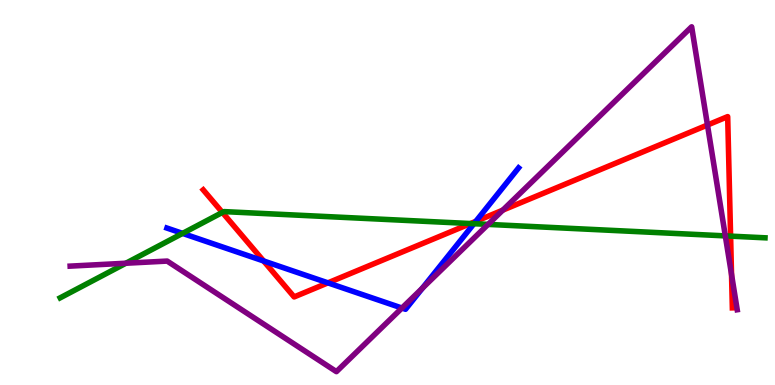[{'lines': ['blue', 'red'], 'intersections': [{'x': 3.4, 'y': 3.22}, {'x': 4.23, 'y': 2.65}, {'x': 6.14, 'y': 4.25}]}, {'lines': ['green', 'red'], 'intersections': [{'x': 2.87, 'y': 4.48}, {'x': 6.07, 'y': 4.19}, {'x': 9.43, 'y': 3.87}]}, {'lines': ['purple', 'red'], 'intersections': [{'x': 6.49, 'y': 4.54}, {'x': 9.13, 'y': 6.75}, {'x': 9.44, 'y': 2.87}]}, {'lines': ['blue', 'green'], 'intersections': [{'x': 2.36, 'y': 3.94}, {'x': 6.12, 'y': 4.19}]}, {'lines': ['blue', 'purple'], 'intersections': [{'x': 5.19, 'y': 2.0}, {'x': 5.45, 'y': 2.52}]}, {'lines': ['green', 'purple'], 'intersections': [{'x': 1.62, 'y': 3.16}, {'x': 6.3, 'y': 4.17}, {'x': 9.36, 'y': 3.87}]}]